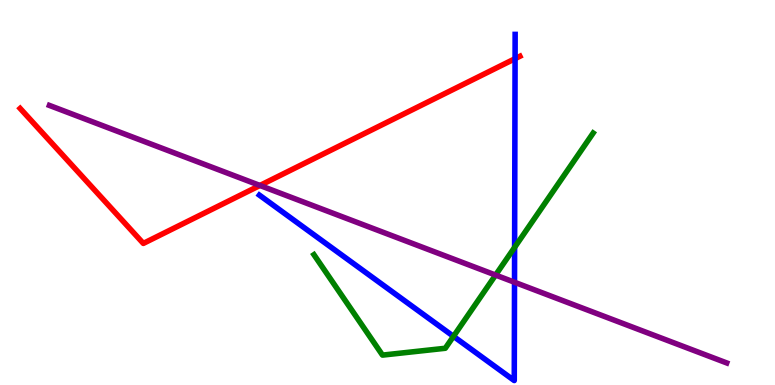[{'lines': ['blue', 'red'], 'intersections': [{'x': 6.65, 'y': 8.48}]}, {'lines': ['green', 'red'], 'intersections': []}, {'lines': ['purple', 'red'], 'intersections': [{'x': 3.35, 'y': 5.18}]}, {'lines': ['blue', 'green'], 'intersections': [{'x': 5.85, 'y': 1.26}, {'x': 6.64, 'y': 3.57}]}, {'lines': ['blue', 'purple'], 'intersections': [{'x': 6.64, 'y': 2.67}]}, {'lines': ['green', 'purple'], 'intersections': [{'x': 6.39, 'y': 2.86}]}]